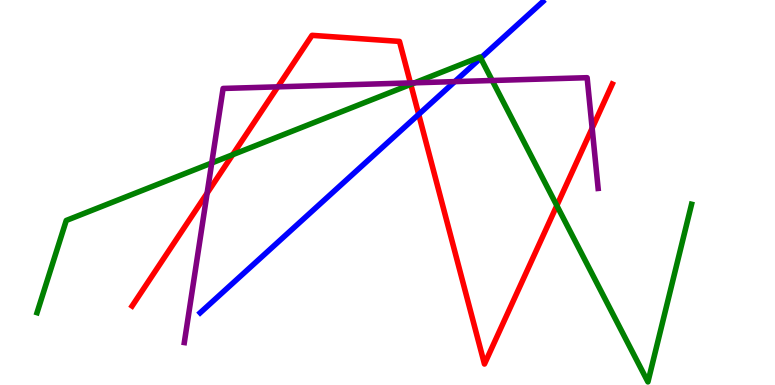[{'lines': ['blue', 'red'], 'intersections': [{'x': 5.4, 'y': 7.03}]}, {'lines': ['green', 'red'], 'intersections': [{'x': 3.0, 'y': 5.98}, {'x': 5.3, 'y': 7.81}, {'x': 7.18, 'y': 4.66}]}, {'lines': ['purple', 'red'], 'intersections': [{'x': 2.67, 'y': 4.98}, {'x': 3.58, 'y': 7.74}, {'x': 5.3, 'y': 7.85}, {'x': 7.64, 'y': 6.67}]}, {'lines': ['blue', 'green'], 'intersections': [{'x': 6.2, 'y': 8.49}]}, {'lines': ['blue', 'purple'], 'intersections': [{'x': 5.87, 'y': 7.88}]}, {'lines': ['green', 'purple'], 'intersections': [{'x': 2.73, 'y': 5.77}, {'x': 5.35, 'y': 7.85}, {'x': 6.35, 'y': 7.91}]}]